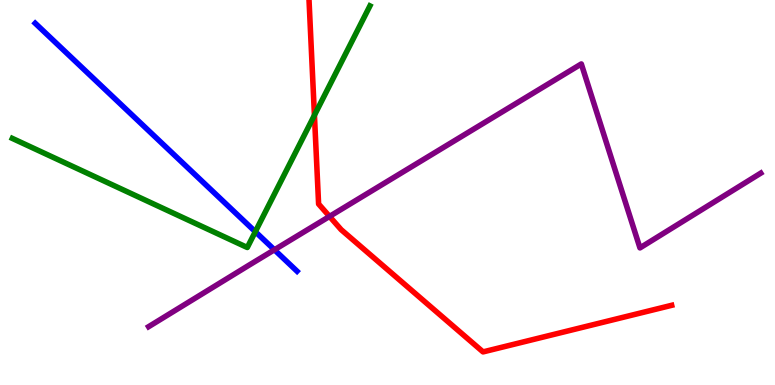[{'lines': ['blue', 'red'], 'intersections': []}, {'lines': ['green', 'red'], 'intersections': [{'x': 4.06, 'y': 7.01}]}, {'lines': ['purple', 'red'], 'intersections': [{'x': 4.25, 'y': 4.38}]}, {'lines': ['blue', 'green'], 'intersections': [{'x': 3.29, 'y': 3.98}]}, {'lines': ['blue', 'purple'], 'intersections': [{'x': 3.54, 'y': 3.51}]}, {'lines': ['green', 'purple'], 'intersections': []}]